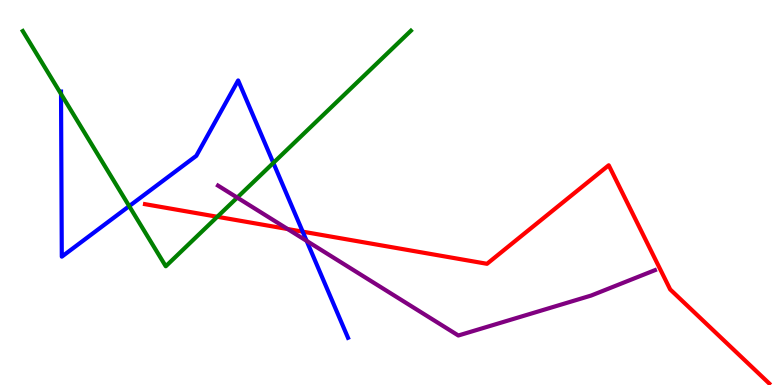[{'lines': ['blue', 'red'], 'intersections': [{'x': 3.91, 'y': 3.98}]}, {'lines': ['green', 'red'], 'intersections': [{'x': 2.8, 'y': 4.37}]}, {'lines': ['purple', 'red'], 'intersections': [{'x': 3.71, 'y': 4.05}]}, {'lines': ['blue', 'green'], 'intersections': [{'x': 0.787, 'y': 7.56}, {'x': 1.67, 'y': 4.65}, {'x': 3.53, 'y': 5.77}]}, {'lines': ['blue', 'purple'], 'intersections': [{'x': 3.96, 'y': 3.74}]}, {'lines': ['green', 'purple'], 'intersections': [{'x': 3.06, 'y': 4.87}]}]